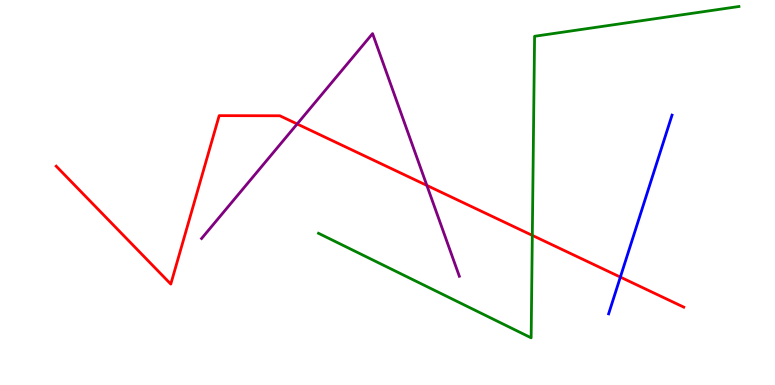[{'lines': ['blue', 'red'], 'intersections': [{'x': 8.0, 'y': 2.8}]}, {'lines': ['green', 'red'], 'intersections': [{'x': 6.87, 'y': 3.89}]}, {'lines': ['purple', 'red'], 'intersections': [{'x': 3.83, 'y': 6.78}, {'x': 5.51, 'y': 5.18}]}, {'lines': ['blue', 'green'], 'intersections': []}, {'lines': ['blue', 'purple'], 'intersections': []}, {'lines': ['green', 'purple'], 'intersections': []}]